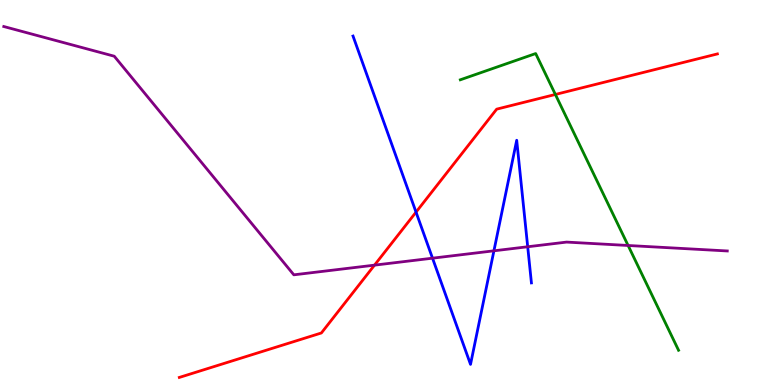[{'lines': ['blue', 'red'], 'intersections': [{'x': 5.37, 'y': 4.49}]}, {'lines': ['green', 'red'], 'intersections': [{'x': 7.17, 'y': 7.55}]}, {'lines': ['purple', 'red'], 'intersections': [{'x': 4.83, 'y': 3.11}]}, {'lines': ['blue', 'green'], 'intersections': []}, {'lines': ['blue', 'purple'], 'intersections': [{'x': 5.58, 'y': 3.29}, {'x': 6.37, 'y': 3.49}, {'x': 6.81, 'y': 3.59}]}, {'lines': ['green', 'purple'], 'intersections': [{'x': 8.1, 'y': 3.62}]}]